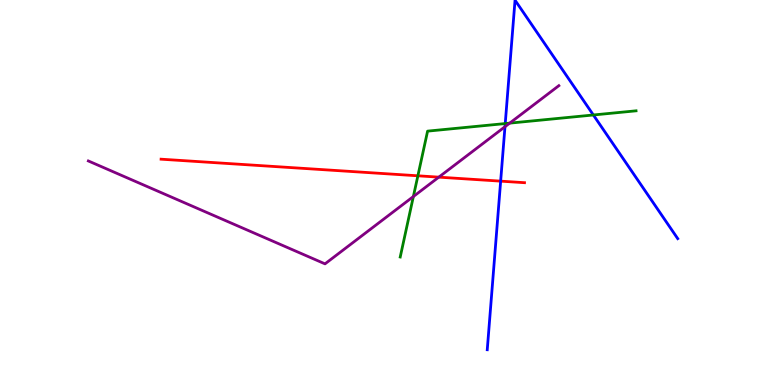[{'lines': ['blue', 'red'], 'intersections': [{'x': 6.46, 'y': 5.29}]}, {'lines': ['green', 'red'], 'intersections': [{'x': 5.39, 'y': 5.43}]}, {'lines': ['purple', 'red'], 'intersections': [{'x': 5.66, 'y': 5.4}]}, {'lines': ['blue', 'green'], 'intersections': [{'x': 6.52, 'y': 6.79}, {'x': 7.66, 'y': 7.01}]}, {'lines': ['blue', 'purple'], 'intersections': [{'x': 6.52, 'y': 6.71}]}, {'lines': ['green', 'purple'], 'intersections': [{'x': 5.33, 'y': 4.9}, {'x': 6.58, 'y': 6.8}]}]